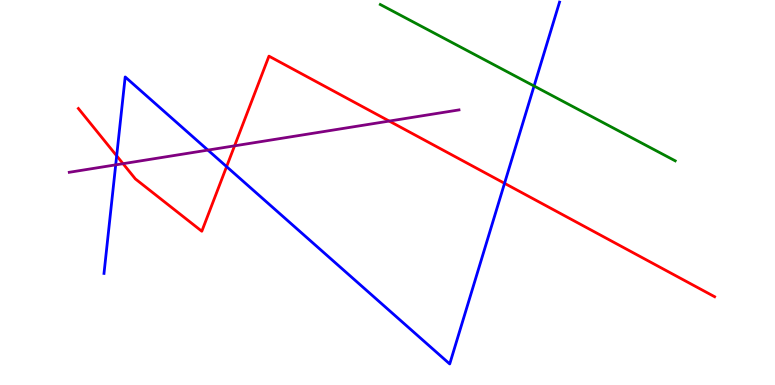[{'lines': ['blue', 'red'], 'intersections': [{'x': 1.51, 'y': 5.95}, {'x': 2.92, 'y': 5.67}, {'x': 6.51, 'y': 5.24}]}, {'lines': ['green', 'red'], 'intersections': []}, {'lines': ['purple', 'red'], 'intersections': [{'x': 1.59, 'y': 5.75}, {'x': 3.03, 'y': 6.21}, {'x': 5.02, 'y': 6.86}]}, {'lines': ['blue', 'green'], 'intersections': [{'x': 6.89, 'y': 7.77}]}, {'lines': ['blue', 'purple'], 'intersections': [{'x': 1.49, 'y': 5.72}, {'x': 2.68, 'y': 6.1}]}, {'lines': ['green', 'purple'], 'intersections': []}]